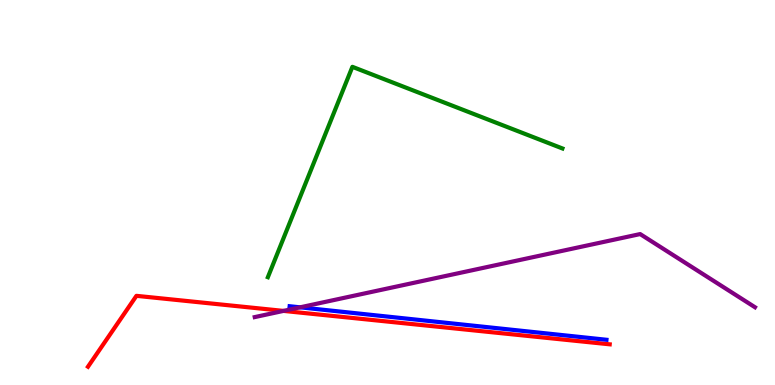[{'lines': ['blue', 'red'], 'intersections': []}, {'lines': ['green', 'red'], 'intersections': []}, {'lines': ['purple', 'red'], 'intersections': [{'x': 3.66, 'y': 1.92}]}, {'lines': ['blue', 'green'], 'intersections': []}, {'lines': ['blue', 'purple'], 'intersections': [{'x': 3.87, 'y': 2.02}]}, {'lines': ['green', 'purple'], 'intersections': []}]